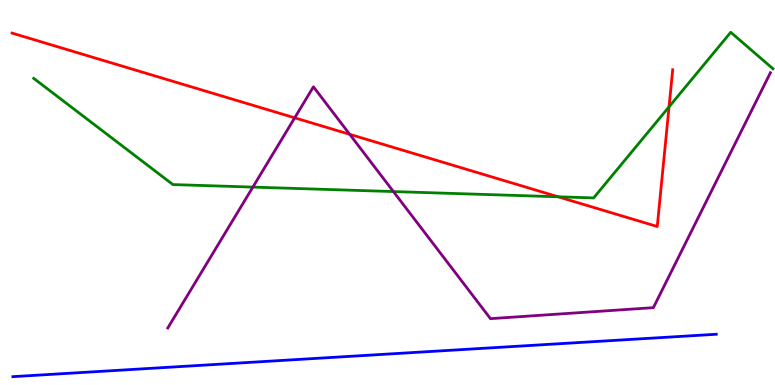[{'lines': ['blue', 'red'], 'intersections': []}, {'lines': ['green', 'red'], 'intersections': [{'x': 7.2, 'y': 4.89}, {'x': 8.63, 'y': 7.23}]}, {'lines': ['purple', 'red'], 'intersections': [{'x': 3.8, 'y': 6.94}, {'x': 4.51, 'y': 6.51}]}, {'lines': ['blue', 'green'], 'intersections': []}, {'lines': ['blue', 'purple'], 'intersections': []}, {'lines': ['green', 'purple'], 'intersections': [{'x': 3.26, 'y': 5.14}, {'x': 5.08, 'y': 5.02}]}]